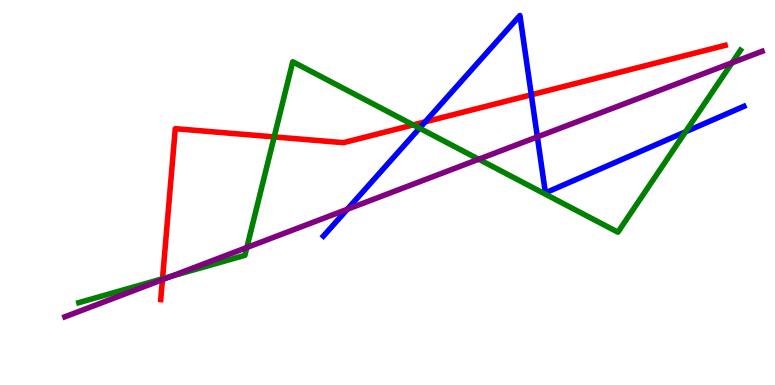[{'lines': ['blue', 'red'], 'intersections': [{'x': 5.49, 'y': 6.84}, {'x': 6.86, 'y': 7.54}]}, {'lines': ['green', 'red'], 'intersections': [{'x': 2.1, 'y': 2.76}, {'x': 3.54, 'y': 6.44}, {'x': 5.33, 'y': 6.76}]}, {'lines': ['purple', 'red'], 'intersections': [{'x': 2.1, 'y': 2.74}]}, {'lines': ['blue', 'green'], 'intersections': [{'x': 5.41, 'y': 6.67}, {'x': 8.85, 'y': 6.58}]}, {'lines': ['blue', 'purple'], 'intersections': [{'x': 4.48, 'y': 4.56}, {'x': 6.93, 'y': 6.44}]}, {'lines': ['green', 'purple'], 'intersections': [{'x': 2.21, 'y': 2.82}, {'x': 3.18, 'y': 3.57}, {'x': 6.18, 'y': 5.86}, {'x': 9.45, 'y': 8.37}]}]